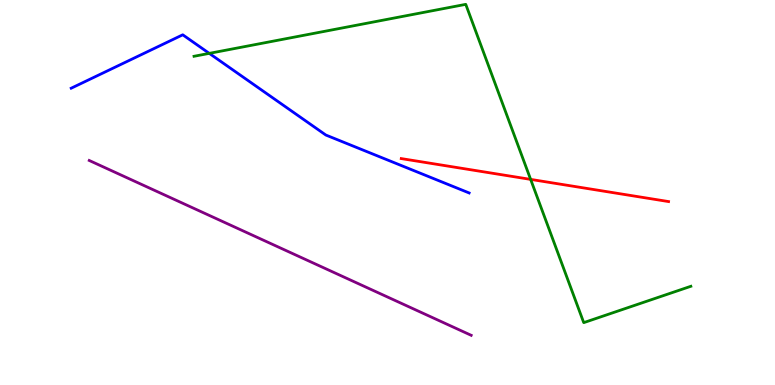[{'lines': ['blue', 'red'], 'intersections': []}, {'lines': ['green', 'red'], 'intersections': [{'x': 6.85, 'y': 5.34}]}, {'lines': ['purple', 'red'], 'intersections': []}, {'lines': ['blue', 'green'], 'intersections': [{'x': 2.7, 'y': 8.61}]}, {'lines': ['blue', 'purple'], 'intersections': []}, {'lines': ['green', 'purple'], 'intersections': []}]